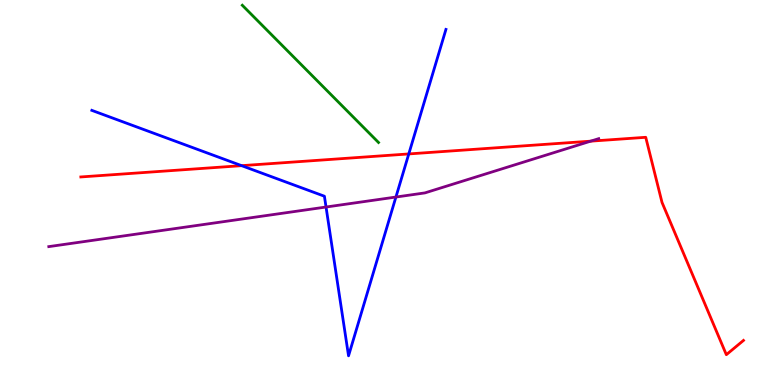[{'lines': ['blue', 'red'], 'intersections': [{'x': 3.12, 'y': 5.7}, {'x': 5.27, 'y': 6.0}]}, {'lines': ['green', 'red'], 'intersections': []}, {'lines': ['purple', 'red'], 'intersections': [{'x': 7.62, 'y': 6.33}]}, {'lines': ['blue', 'green'], 'intersections': []}, {'lines': ['blue', 'purple'], 'intersections': [{'x': 4.21, 'y': 4.62}, {'x': 5.11, 'y': 4.88}]}, {'lines': ['green', 'purple'], 'intersections': []}]